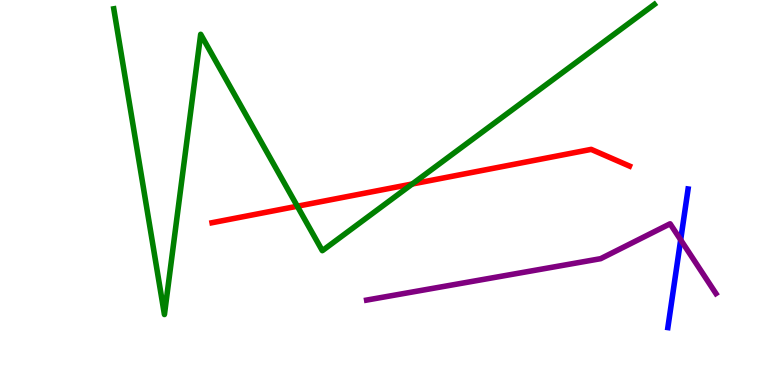[{'lines': ['blue', 'red'], 'intersections': []}, {'lines': ['green', 'red'], 'intersections': [{'x': 3.84, 'y': 4.64}, {'x': 5.32, 'y': 5.22}]}, {'lines': ['purple', 'red'], 'intersections': []}, {'lines': ['blue', 'green'], 'intersections': []}, {'lines': ['blue', 'purple'], 'intersections': [{'x': 8.78, 'y': 3.77}]}, {'lines': ['green', 'purple'], 'intersections': []}]